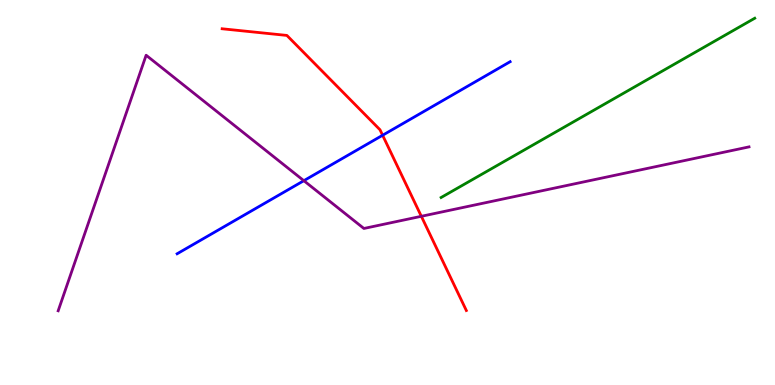[{'lines': ['blue', 'red'], 'intersections': [{'x': 4.94, 'y': 6.49}]}, {'lines': ['green', 'red'], 'intersections': []}, {'lines': ['purple', 'red'], 'intersections': [{'x': 5.44, 'y': 4.38}]}, {'lines': ['blue', 'green'], 'intersections': []}, {'lines': ['blue', 'purple'], 'intersections': [{'x': 3.92, 'y': 5.31}]}, {'lines': ['green', 'purple'], 'intersections': []}]